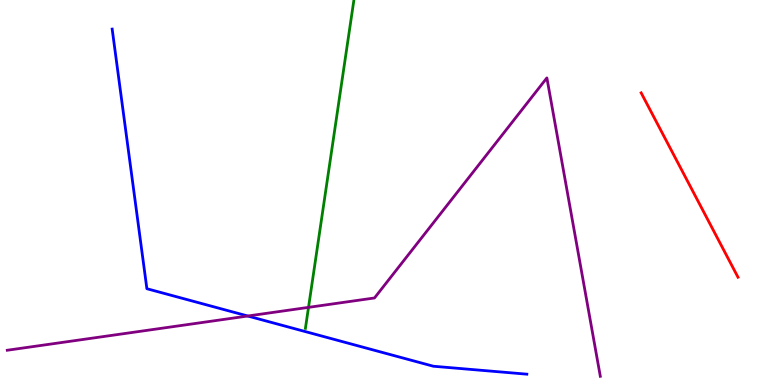[{'lines': ['blue', 'red'], 'intersections': []}, {'lines': ['green', 'red'], 'intersections': []}, {'lines': ['purple', 'red'], 'intersections': []}, {'lines': ['blue', 'green'], 'intersections': []}, {'lines': ['blue', 'purple'], 'intersections': [{'x': 3.2, 'y': 1.79}]}, {'lines': ['green', 'purple'], 'intersections': [{'x': 3.98, 'y': 2.02}]}]